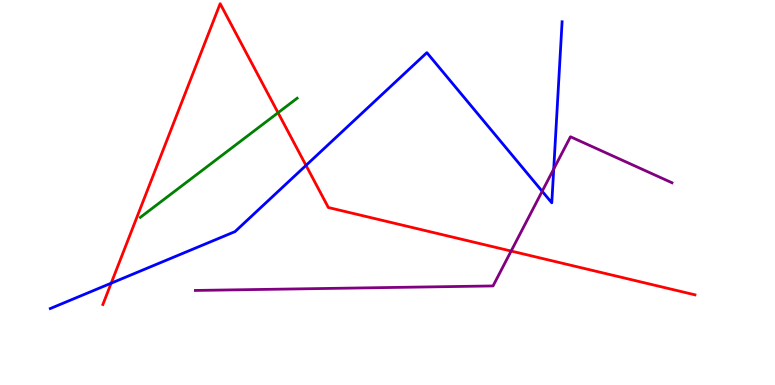[{'lines': ['blue', 'red'], 'intersections': [{'x': 1.43, 'y': 2.64}, {'x': 3.95, 'y': 5.7}]}, {'lines': ['green', 'red'], 'intersections': [{'x': 3.59, 'y': 7.07}]}, {'lines': ['purple', 'red'], 'intersections': [{'x': 6.6, 'y': 3.48}]}, {'lines': ['blue', 'green'], 'intersections': []}, {'lines': ['blue', 'purple'], 'intersections': [{'x': 7.0, 'y': 5.03}, {'x': 7.14, 'y': 5.61}]}, {'lines': ['green', 'purple'], 'intersections': []}]